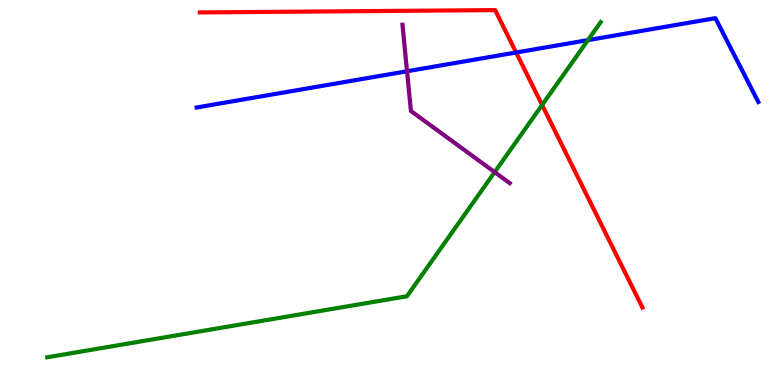[{'lines': ['blue', 'red'], 'intersections': [{'x': 6.66, 'y': 8.64}]}, {'lines': ['green', 'red'], 'intersections': [{'x': 7.0, 'y': 7.27}]}, {'lines': ['purple', 'red'], 'intersections': []}, {'lines': ['blue', 'green'], 'intersections': [{'x': 7.59, 'y': 8.96}]}, {'lines': ['blue', 'purple'], 'intersections': [{'x': 5.25, 'y': 8.15}]}, {'lines': ['green', 'purple'], 'intersections': [{'x': 6.38, 'y': 5.53}]}]